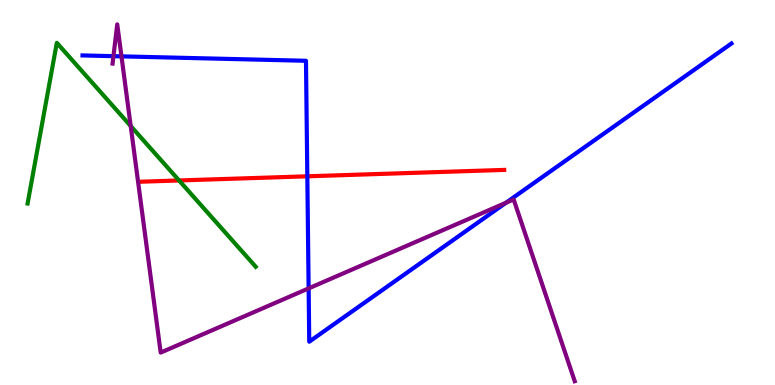[{'lines': ['blue', 'red'], 'intersections': [{'x': 3.97, 'y': 5.42}]}, {'lines': ['green', 'red'], 'intersections': [{'x': 2.31, 'y': 5.31}]}, {'lines': ['purple', 'red'], 'intersections': []}, {'lines': ['blue', 'green'], 'intersections': []}, {'lines': ['blue', 'purple'], 'intersections': [{'x': 1.46, 'y': 8.54}, {'x': 1.57, 'y': 8.54}, {'x': 3.98, 'y': 2.51}, {'x': 6.53, 'y': 4.73}]}, {'lines': ['green', 'purple'], 'intersections': [{'x': 1.69, 'y': 6.73}]}]